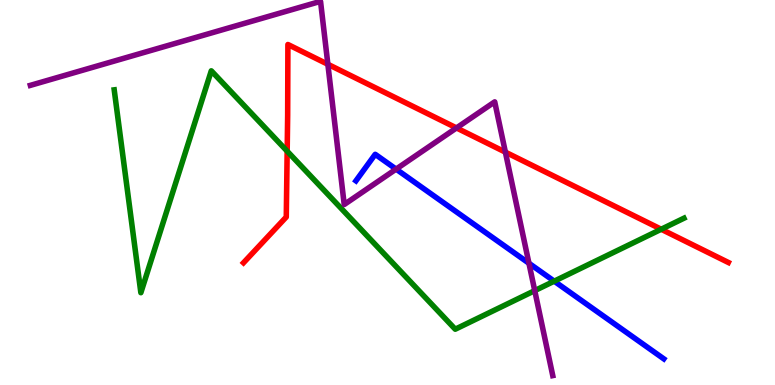[{'lines': ['blue', 'red'], 'intersections': []}, {'lines': ['green', 'red'], 'intersections': [{'x': 3.71, 'y': 6.07}, {'x': 8.53, 'y': 4.05}]}, {'lines': ['purple', 'red'], 'intersections': [{'x': 4.23, 'y': 8.33}, {'x': 5.89, 'y': 6.68}, {'x': 6.52, 'y': 6.05}]}, {'lines': ['blue', 'green'], 'intersections': [{'x': 7.15, 'y': 2.7}]}, {'lines': ['blue', 'purple'], 'intersections': [{'x': 5.11, 'y': 5.61}, {'x': 6.83, 'y': 3.16}]}, {'lines': ['green', 'purple'], 'intersections': [{'x': 6.9, 'y': 2.45}]}]